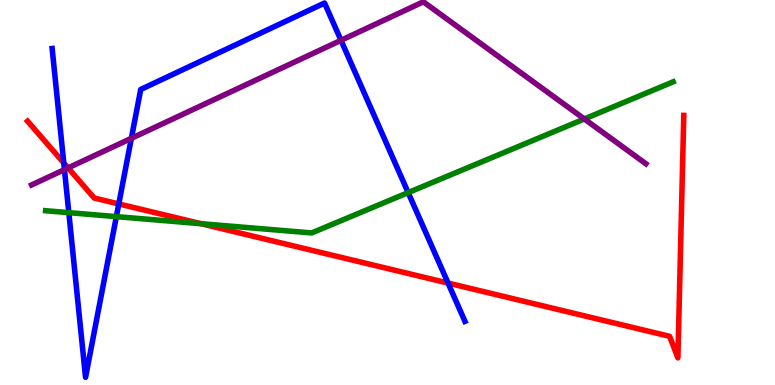[{'lines': ['blue', 'red'], 'intersections': [{'x': 0.823, 'y': 5.77}, {'x': 1.53, 'y': 4.7}, {'x': 5.78, 'y': 2.65}]}, {'lines': ['green', 'red'], 'intersections': [{'x': 2.59, 'y': 4.19}]}, {'lines': ['purple', 'red'], 'intersections': [{'x': 0.879, 'y': 5.64}]}, {'lines': ['blue', 'green'], 'intersections': [{'x': 0.888, 'y': 4.48}, {'x': 1.5, 'y': 4.37}, {'x': 5.27, 'y': 5.0}]}, {'lines': ['blue', 'purple'], 'intersections': [{'x': 0.832, 'y': 5.59}, {'x': 1.69, 'y': 6.41}, {'x': 4.4, 'y': 8.95}]}, {'lines': ['green', 'purple'], 'intersections': [{'x': 7.54, 'y': 6.91}]}]